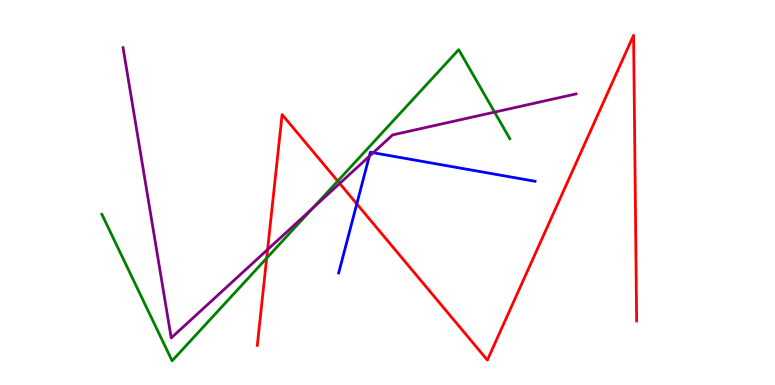[{'lines': ['blue', 'red'], 'intersections': [{'x': 4.6, 'y': 4.7}]}, {'lines': ['green', 'red'], 'intersections': [{'x': 3.44, 'y': 3.29}, {'x': 4.36, 'y': 5.3}]}, {'lines': ['purple', 'red'], 'intersections': [{'x': 3.45, 'y': 3.52}, {'x': 4.38, 'y': 5.24}]}, {'lines': ['blue', 'green'], 'intersections': []}, {'lines': ['blue', 'purple'], 'intersections': [{'x': 4.76, 'y': 5.94}, {'x': 4.82, 'y': 6.03}]}, {'lines': ['green', 'purple'], 'intersections': [{'x': 4.04, 'y': 4.59}, {'x': 6.38, 'y': 7.09}]}]